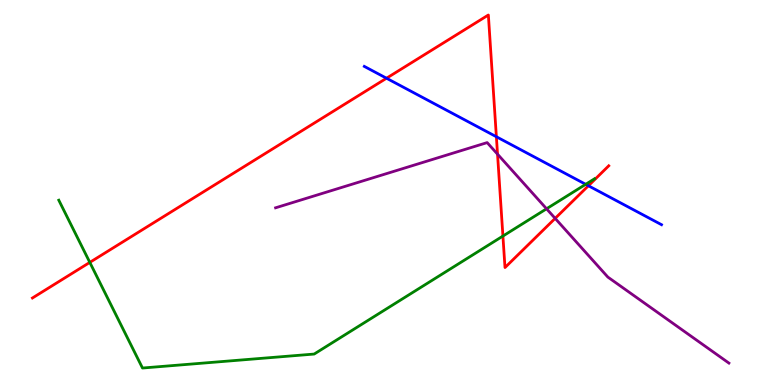[{'lines': ['blue', 'red'], 'intersections': [{'x': 4.99, 'y': 7.97}, {'x': 6.4, 'y': 6.45}, {'x': 7.59, 'y': 5.18}]}, {'lines': ['green', 'red'], 'intersections': [{'x': 1.16, 'y': 3.18}, {'x': 6.49, 'y': 3.87}]}, {'lines': ['purple', 'red'], 'intersections': [{'x': 6.42, 'y': 6.0}, {'x': 7.16, 'y': 4.33}]}, {'lines': ['blue', 'green'], 'intersections': [{'x': 7.56, 'y': 5.21}]}, {'lines': ['blue', 'purple'], 'intersections': []}, {'lines': ['green', 'purple'], 'intersections': [{'x': 7.05, 'y': 4.58}]}]